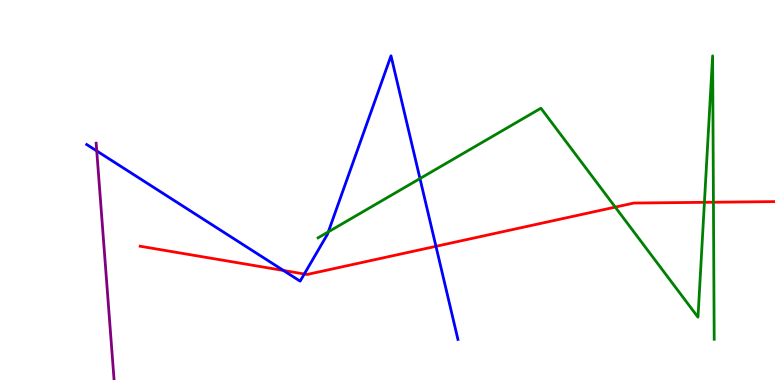[{'lines': ['blue', 'red'], 'intersections': [{'x': 3.66, 'y': 2.97}, {'x': 3.93, 'y': 2.88}, {'x': 5.63, 'y': 3.6}]}, {'lines': ['green', 'red'], 'intersections': [{'x': 7.94, 'y': 4.62}, {'x': 9.09, 'y': 4.74}, {'x': 9.21, 'y': 4.75}]}, {'lines': ['purple', 'red'], 'intersections': []}, {'lines': ['blue', 'green'], 'intersections': [{'x': 4.24, 'y': 3.98}, {'x': 5.42, 'y': 5.36}]}, {'lines': ['blue', 'purple'], 'intersections': [{'x': 1.25, 'y': 6.08}]}, {'lines': ['green', 'purple'], 'intersections': []}]